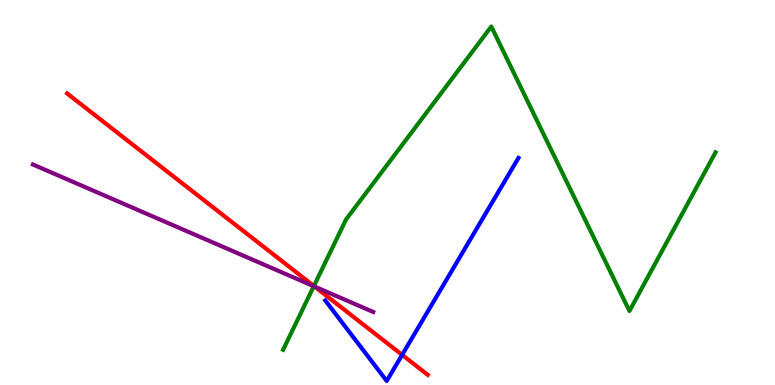[{'lines': ['blue', 'red'], 'intersections': [{'x': 5.19, 'y': 0.783}]}, {'lines': ['green', 'red'], 'intersections': [{'x': 4.05, 'y': 2.57}]}, {'lines': ['purple', 'red'], 'intersections': [{'x': 4.06, 'y': 2.56}]}, {'lines': ['blue', 'green'], 'intersections': []}, {'lines': ['blue', 'purple'], 'intersections': []}, {'lines': ['green', 'purple'], 'intersections': [{'x': 4.05, 'y': 2.57}]}]